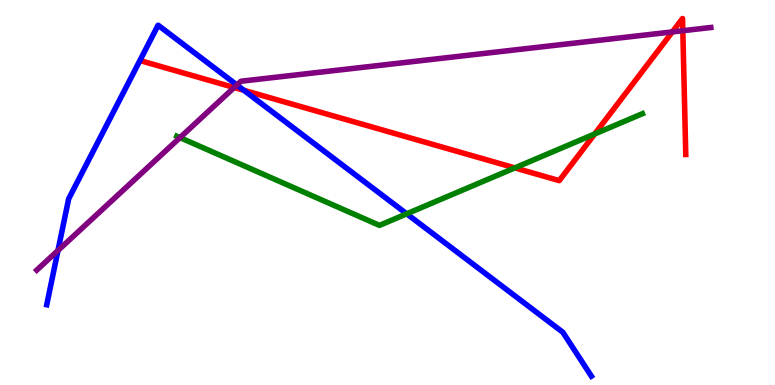[{'lines': ['blue', 'red'], 'intersections': [{'x': 3.15, 'y': 7.65}]}, {'lines': ['green', 'red'], 'intersections': [{'x': 6.64, 'y': 5.64}, {'x': 7.67, 'y': 6.52}]}, {'lines': ['purple', 'red'], 'intersections': [{'x': 3.02, 'y': 7.73}, {'x': 8.68, 'y': 9.17}, {'x': 8.81, 'y': 9.2}]}, {'lines': ['blue', 'green'], 'intersections': [{'x': 5.25, 'y': 4.45}]}, {'lines': ['blue', 'purple'], 'intersections': [{'x': 0.748, 'y': 3.49}, {'x': 3.06, 'y': 7.79}]}, {'lines': ['green', 'purple'], 'intersections': [{'x': 2.32, 'y': 6.43}]}]